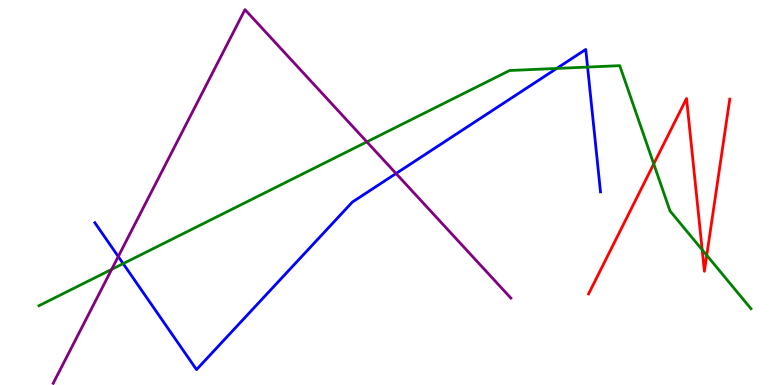[{'lines': ['blue', 'red'], 'intersections': []}, {'lines': ['green', 'red'], 'intersections': [{'x': 8.44, 'y': 5.74}, {'x': 9.06, 'y': 3.51}, {'x': 9.12, 'y': 3.37}]}, {'lines': ['purple', 'red'], 'intersections': []}, {'lines': ['blue', 'green'], 'intersections': [{'x': 1.59, 'y': 3.15}, {'x': 7.18, 'y': 8.22}, {'x': 7.58, 'y': 8.26}]}, {'lines': ['blue', 'purple'], 'intersections': [{'x': 1.53, 'y': 3.34}, {'x': 5.11, 'y': 5.49}]}, {'lines': ['green', 'purple'], 'intersections': [{'x': 1.44, 'y': 3.0}, {'x': 4.73, 'y': 6.32}]}]